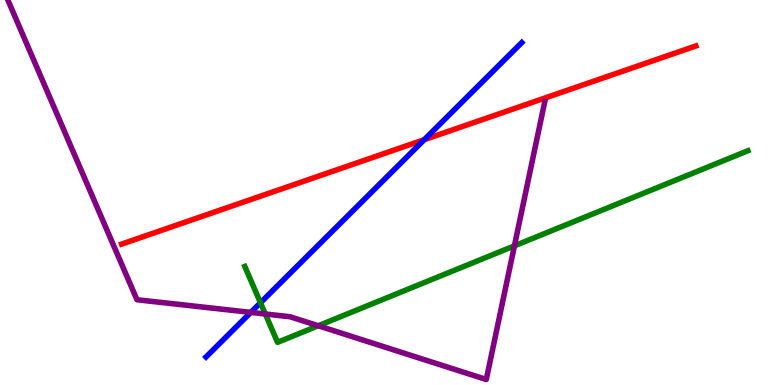[{'lines': ['blue', 'red'], 'intersections': [{'x': 5.47, 'y': 6.37}]}, {'lines': ['green', 'red'], 'intersections': []}, {'lines': ['purple', 'red'], 'intersections': []}, {'lines': ['blue', 'green'], 'intersections': [{'x': 3.36, 'y': 2.14}]}, {'lines': ['blue', 'purple'], 'intersections': [{'x': 3.24, 'y': 1.89}]}, {'lines': ['green', 'purple'], 'intersections': [{'x': 3.42, 'y': 1.84}, {'x': 4.11, 'y': 1.54}, {'x': 6.64, 'y': 3.61}]}]